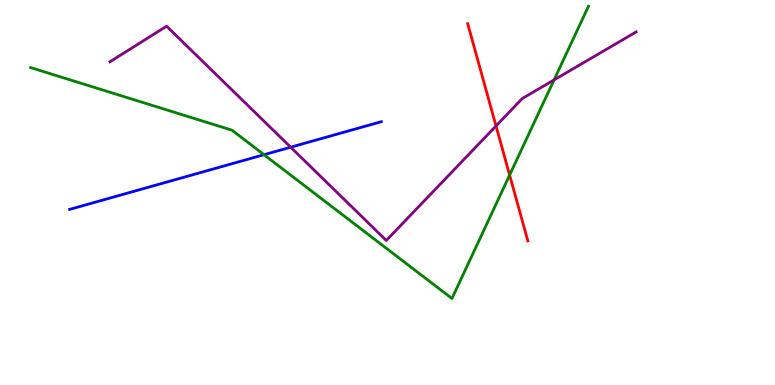[{'lines': ['blue', 'red'], 'intersections': []}, {'lines': ['green', 'red'], 'intersections': [{'x': 6.58, 'y': 5.45}]}, {'lines': ['purple', 'red'], 'intersections': [{'x': 6.4, 'y': 6.73}]}, {'lines': ['blue', 'green'], 'intersections': [{'x': 3.41, 'y': 5.98}]}, {'lines': ['blue', 'purple'], 'intersections': [{'x': 3.75, 'y': 6.18}]}, {'lines': ['green', 'purple'], 'intersections': [{'x': 7.15, 'y': 7.92}]}]